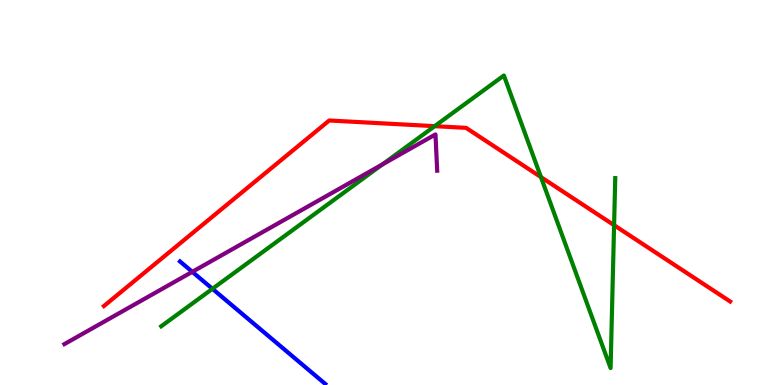[{'lines': ['blue', 'red'], 'intersections': []}, {'lines': ['green', 'red'], 'intersections': [{'x': 5.61, 'y': 6.72}, {'x': 6.98, 'y': 5.4}, {'x': 7.92, 'y': 4.15}]}, {'lines': ['purple', 'red'], 'intersections': []}, {'lines': ['blue', 'green'], 'intersections': [{'x': 2.74, 'y': 2.5}]}, {'lines': ['blue', 'purple'], 'intersections': [{'x': 2.48, 'y': 2.94}]}, {'lines': ['green', 'purple'], 'intersections': [{'x': 4.93, 'y': 5.73}]}]